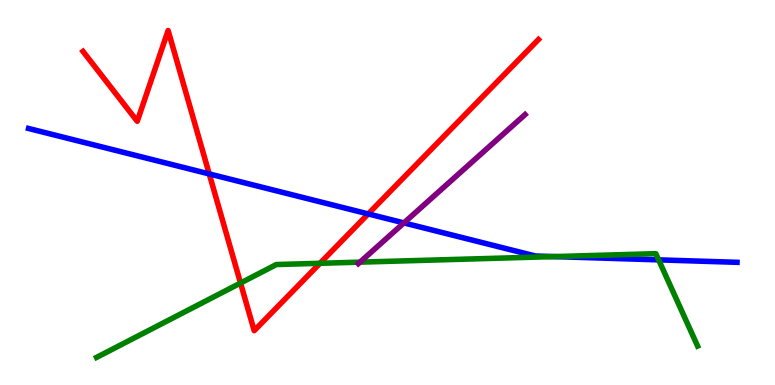[{'lines': ['blue', 'red'], 'intersections': [{'x': 2.7, 'y': 5.48}, {'x': 4.75, 'y': 4.44}]}, {'lines': ['green', 'red'], 'intersections': [{'x': 3.1, 'y': 2.65}, {'x': 4.13, 'y': 3.16}]}, {'lines': ['purple', 'red'], 'intersections': []}, {'lines': ['blue', 'green'], 'intersections': [{'x': 7.15, 'y': 3.34}, {'x': 8.5, 'y': 3.25}]}, {'lines': ['blue', 'purple'], 'intersections': [{'x': 5.21, 'y': 4.21}]}, {'lines': ['green', 'purple'], 'intersections': [{'x': 4.65, 'y': 3.19}]}]